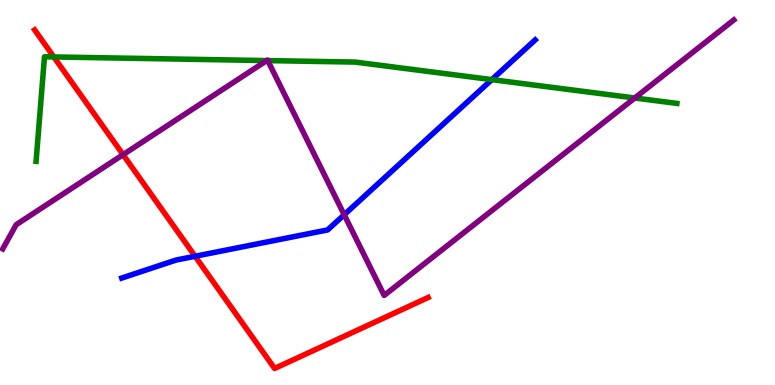[{'lines': ['blue', 'red'], 'intersections': [{'x': 2.52, 'y': 3.34}]}, {'lines': ['green', 'red'], 'intersections': [{'x': 0.694, 'y': 8.52}]}, {'lines': ['purple', 'red'], 'intersections': [{'x': 1.59, 'y': 5.98}]}, {'lines': ['blue', 'green'], 'intersections': [{'x': 6.35, 'y': 7.93}]}, {'lines': ['blue', 'purple'], 'intersections': [{'x': 4.44, 'y': 4.42}]}, {'lines': ['green', 'purple'], 'intersections': [{'x': 3.44, 'y': 8.43}, {'x': 3.46, 'y': 8.43}, {'x': 8.19, 'y': 7.45}]}]